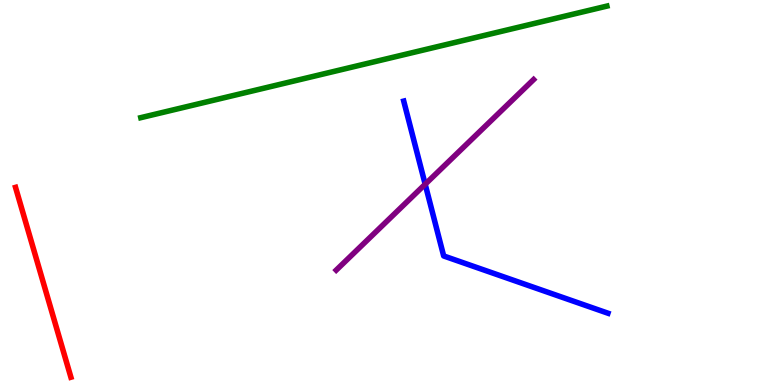[{'lines': ['blue', 'red'], 'intersections': []}, {'lines': ['green', 'red'], 'intersections': []}, {'lines': ['purple', 'red'], 'intersections': []}, {'lines': ['blue', 'green'], 'intersections': []}, {'lines': ['blue', 'purple'], 'intersections': [{'x': 5.49, 'y': 5.21}]}, {'lines': ['green', 'purple'], 'intersections': []}]